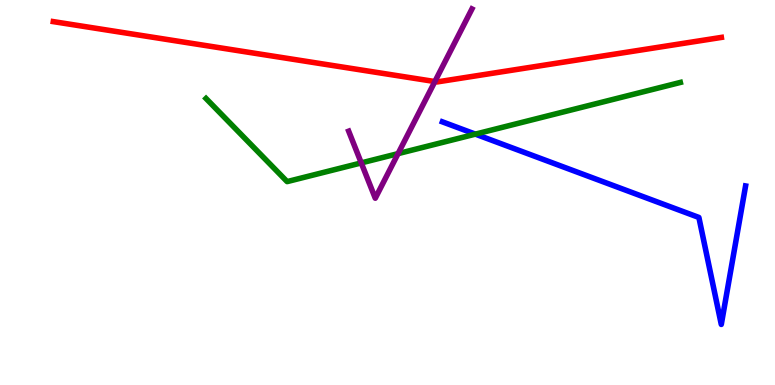[{'lines': ['blue', 'red'], 'intersections': []}, {'lines': ['green', 'red'], 'intersections': []}, {'lines': ['purple', 'red'], 'intersections': [{'x': 5.61, 'y': 7.88}]}, {'lines': ['blue', 'green'], 'intersections': [{'x': 6.13, 'y': 6.52}]}, {'lines': ['blue', 'purple'], 'intersections': []}, {'lines': ['green', 'purple'], 'intersections': [{'x': 4.66, 'y': 5.77}, {'x': 5.14, 'y': 6.01}]}]